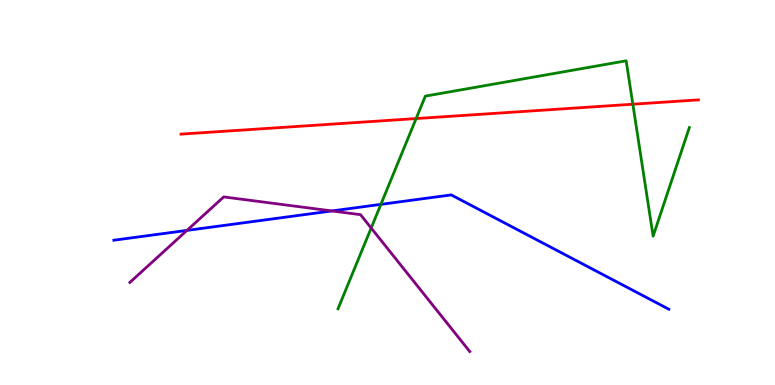[{'lines': ['blue', 'red'], 'intersections': []}, {'lines': ['green', 'red'], 'intersections': [{'x': 5.37, 'y': 6.92}, {'x': 8.17, 'y': 7.29}]}, {'lines': ['purple', 'red'], 'intersections': []}, {'lines': ['blue', 'green'], 'intersections': [{'x': 4.91, 'y': 4.69}]}, {'lines': ['blue', 'purple'], 'intersections': [{'x': 2.41, 'y': 4.02}, {'x': 4.28, 'y': 4.52}]}, {'lines': ['green', 'purple'], 'intersections': [{'x': 4.79, 'y': 4.08}]}]